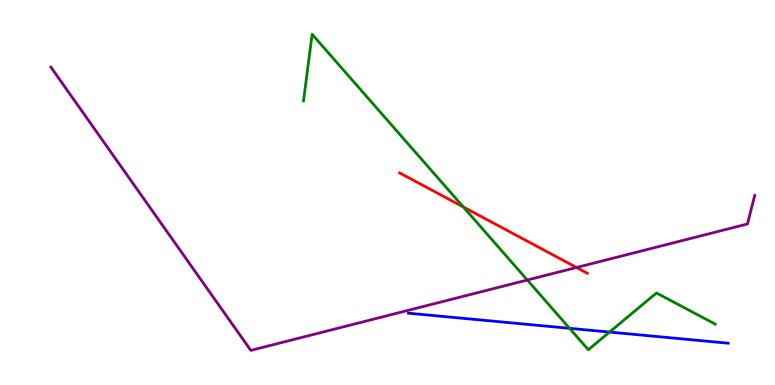[{'lines': ['blue', 'red'], 'intersections': []}, {'lines': ['green', 'red'], 'intersections': [{'x': 5.98, 'y': 4.62}]}, {'lines': ['purple', 'red'], 'intersections': [{'x': 7.44, 'y': 3.05}]}, {'lines': ['blue', 'green'], 'intersections': [{'x': 7.35, 'y': 1.47}, {'x': 7.87, 'y': 1.37}]}, {'lines': ['blue', 'purple'], 'intersections': []}, {'lines': ['green', 'purple'], 'intersections': [{'x': 6.8, 'y': 2.73}]}]